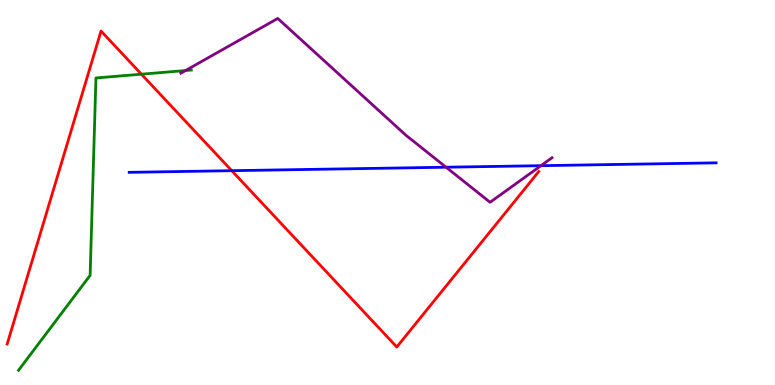[{'lines': ['blue', 'red'], 'intersections': [{'x': 2.99, 'y': 5.57}]}, {'lines': ['green', 'red'], 'intersections': [{'x': 1.82, 'y': 8.07}]}, {'lines': ['purple', 'red'], 'intersections': []}, {'lines': ['blue', 'green'], 'intersections': []}, {'lines': ['blue', 'purple'], 'intersections': [{'x': 5.76, 'y': 5.66}, {'x': 6.98, 'y': 5.7}]}, {'lines': ['green', 'purple'], 'intersections': [{'x': 2.39, 'y': 8.17}]}]